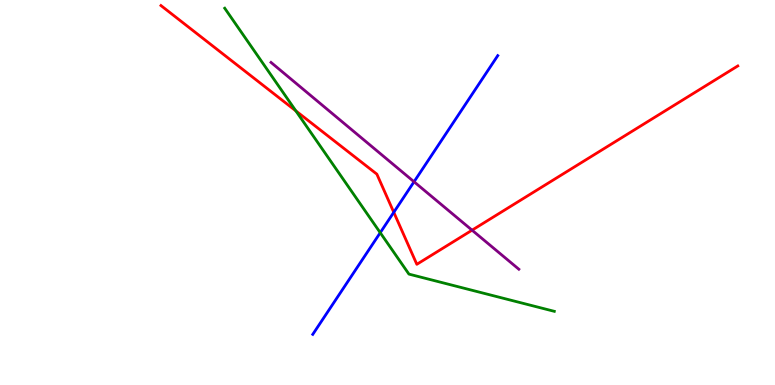[{'lines': ['blue', 'red'], 'intersections': [{'x': 5.08, 'y': 4.49}]}, {'lines': ['green', 'red'], 'intersections': [{'x': 3.82, 'y': 7.12}]}, {'lines': ['purple', 'red'], 'intersections': [{'x': 6.09, 'y': 4.02}]}, {'lines': ['blue', 'green'], 'intersections': [{'x': 4.91, 'y': 3.96}]}, {'lines': ['blue', 'purple'], 'intersections': [{'x': 5.34, 'y': 5.28}]}, {'lines': ['green', 'purple'], 'intersections': []}]